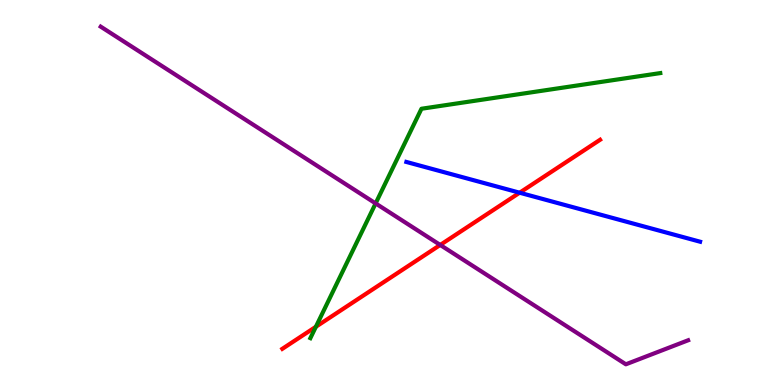[{'lines': ['blue', 'red'], 'intersections': [{'x': 6.7, 'y': 4.99}]}, {'lines': ['green', 'red'], 'intersections': [{'x': 4.08, 'y': 1.51}]}, {'lines': ['purple', 'red'], 'intersections': [{'x': 5.68, 'y': 3.64}]}, {'lines': ['blue', 'green'], 'intersections': []}, {'lines': ['blue', 'purple'], 'intersections': []}, {'lines': ['green', 'purple'], 'intersections': [{'x': 4.85, 'y': 4.72}]}]